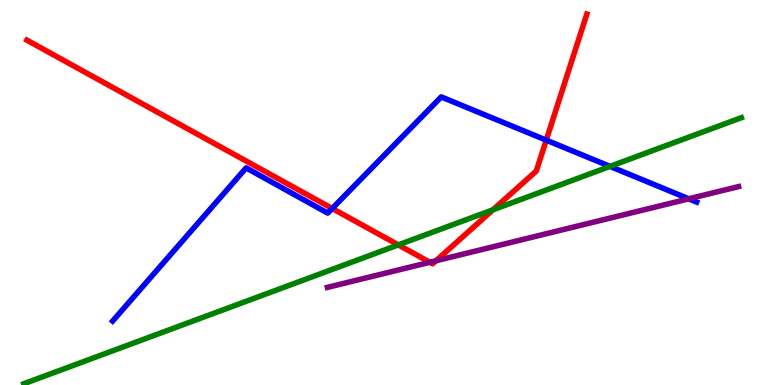[{'lines': ['blue', 'red'], 'intersections': [{'x': 4.29, 'y': 4.59}, {'x': 7.05, 'y': 6.36}]}, {'lines': ['green', 'red'], 'intersections': [{'x': 5.14, 'y': 3.64}, {'x': 6.36, 'y': 4.55}]}, {'lines': ['purple', 'red'], 'intersections': [{'x': 5.55, 'y': 3.19}, {'x': 5.62, 'y': 3.23}]}, {'lines': ['blue', 'green'], 'intersections': [{'x': 7.87, 'y': 5.68}]}, {'lines': ['blue', 'purple'], 'intersections': [{'x': 8.89, 'y': 4.84}]}, {'lines': ['green', 'purple'], 'intersections': []}]